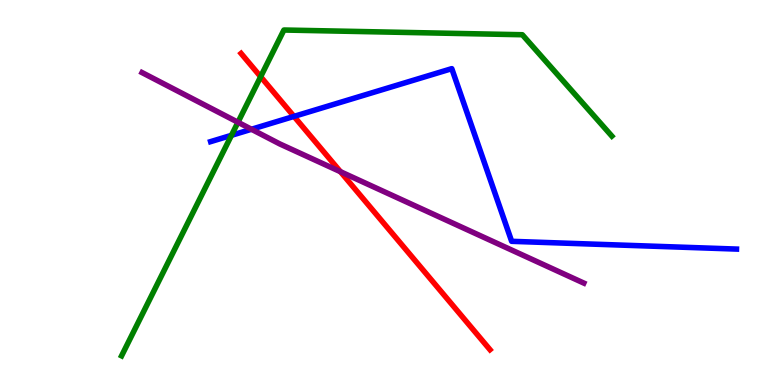[{'lines': ['blue', 'red'], 'intersections': [{'x': 3.79, 'y': 6.98}]}, {'lines': ['green', 'red'], 'intersections': [{'x': 3.36, 'y': 8.01}]}, {'lines': ['purple', 'red'], 'intersections': [{'x': 4.39, 'y': 5.54}]}, {'lines': ['blue', 'green'], 'intersections': [{'x': 2.99, 'y': 6.49}]}, {'lines': ['blue', 'purple'], 'intersections': [{'x': 3.24, 'y': 6.64}]}, {'lines': ['green', 'purple'], 'intersections': [{'x': 3.07, 'y': 6.82}]}]